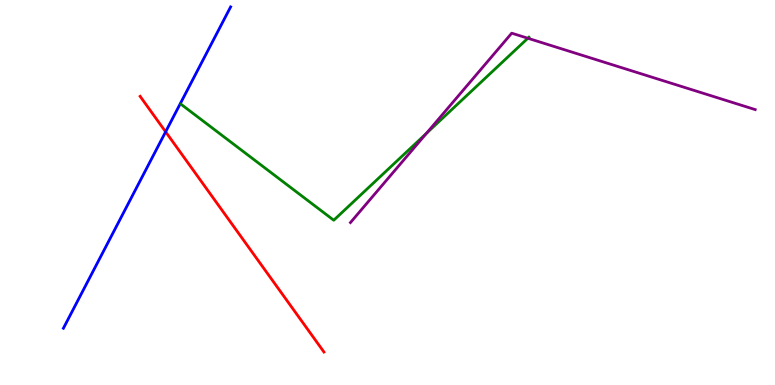[{'lines': ['blue', 'red'], 'intersections': [{'x': 2.14, 'y': 6.58}]}, {'lines': ['green', 'red'], 'intersections': []}, {'lines': ['purple', 'red'], 'intersections': []}, {'lines': ['blue', 'green'], 'intersections': []}, {'lines': ['blue', 'purple'], 'intersections': []}, {'lines': ['green', 'purple'], 'intersections': [{'x': 5.5, 'y': 6.54}, {'x': 6.81, 'y': 9.01}]}]